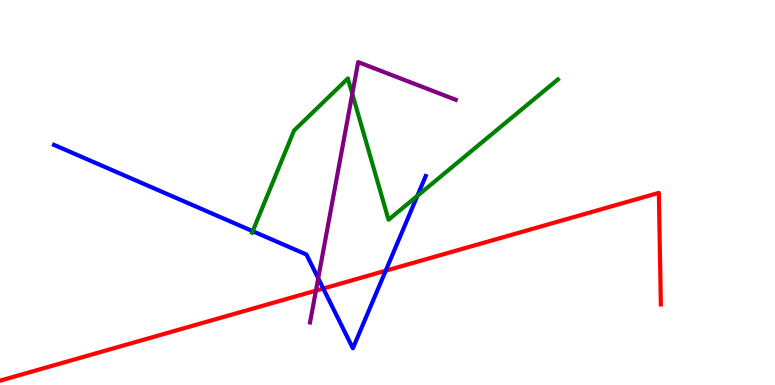[{'lines': ['blue', 'red'], 'intersections': [{'x': 4.17, 'y': 2.51}, {'x': 4.98, 'y': 2.97}]}, {'lines': ['green', 'red'], 'intersections': []}, {'lines': ['purple', 'red'], 'intersections': [{'x': 4.08, 'y': 2.45}]}, {'lines': ['blue', 'green'], 'intersections': [{'x': 3.26, 'y': 4.0}, {'x': 5.39, 'y': 4.91}]}, {'lines': ['blue', 'purple'], 'intersections': [{'x': 4.11, 'y': 2.77}]}, {'lines': ['green', 'purple'], 'intersections': [{'x': 4.55, 'y': 7.56}]}]